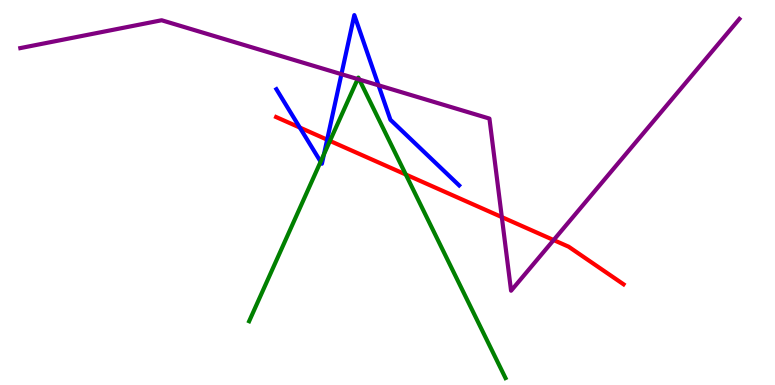[{'lines': ['blue', 'red'], 'intersections': [{'x': 3.87, 'y': 6.69}, {'x': 4.22, 'y': 6.37}]}, {'lines': ['green', 'red'], 'intersections': [{'x': 4.26, 'y': 6.34}, {'x': 5.24, 'y': 5.47}]}, {'lines': ['purple', 'red'], 'intersections': [{'x': 6.48, 'y': 4.36}, {'x': 7.14, 'y': 3.76}]}, {'lines': ['blue', 'green'], 'intersections': [{'x': 4.14, 'y': 5.8}, {'x': 4.18, 'y': 5.99}]}, {'lines': ['blue', 'purple'], 'intersections': [{'x': 4.41, 'y': 8.07}, {'x': 4.88, 'y': 7.78}]}, {'lines': ['green', 'purple'], 'intersections': [{'x': 4.62, 'y': 7.95}, {'x': 4.64, 'y': 7.93}]}]